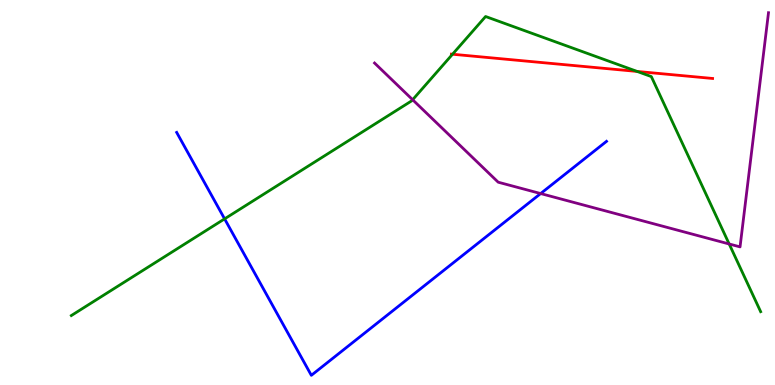[{'lines': ['blue', 'red'], 'intersections': []}, {'lines': ['green', 'red'], 'intersections': [{'x': 5.84, 'y': 8.59}, {'x': 8.22, 'y': 8.14}]}, {'lines': ['purple', 'red'], 'intersections': []}, {'lines': ['blue', 'green'], 'intersections': [{'x': 2.9, 'y': 4.32}]}, {'lines': ['blue', 'purple'], 'intersections': [{'x': 6.98, 'y': 4.97}]}, {'lines': ['green', 'purple'], 'intersections': [{'x': 5.32, 'y': 7.41}, {'x': 9.41, 'y': 3.66}]}]